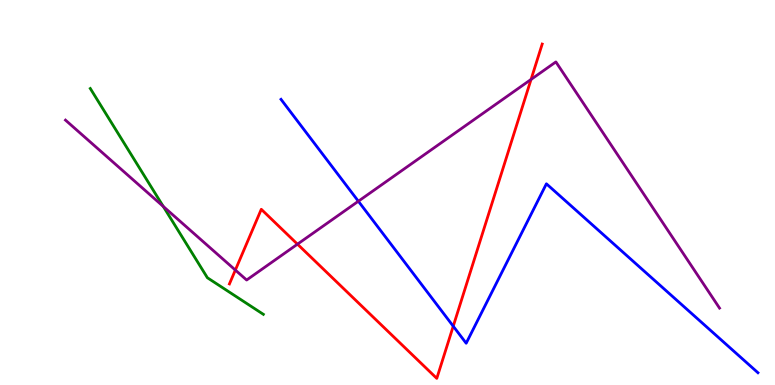[{'lines': ['blue', 'red'], 'intersections': [{'x': 5.85, 'y': 1.53}]}, {'lines': ['green', 'red'], 'intersections': []}, {'lines': ['purple', 'red'], 'intersections': [{'x': 3.04, 'y': 2.99}, {'x': 3.84, 'y': 3.66}, {'x': 6.85, 'y': 7.94}]}, {'lines': ['blue', 'green'], 'intersections': []}, {'lines': ['blue', 'purple'], 'intersections': [{'x': 4.62, 'y': 4.77}]}, {'lines': ['green', 'purple'], 'intersections': [{'x': 2.11, 'y': 4.64}]}]